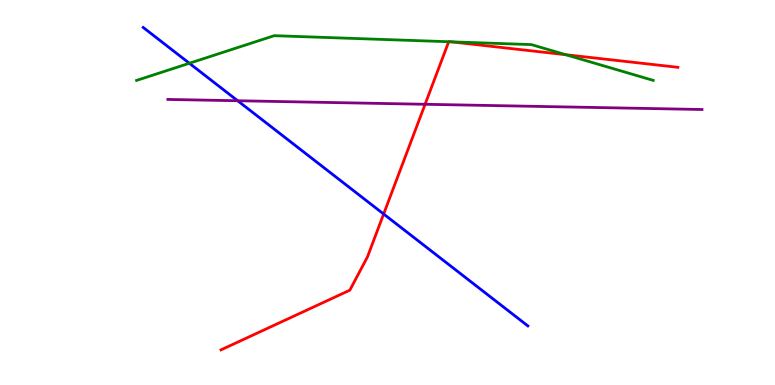[{'lines': ['blue', 'red'], 'intersections': [{'x': 4.95, 'y': 4.44}]}, {'lines': ['green', 'red'], 'intersections': [{'x': 5.79, 'y': 8.92}, {'x': 5.82, 'y': 8.91}, {'x': 7.3, 'y': 8.58}]}, {'lines': ['purple', 'red'], 'intersections': [{'x': 5.48, 'y': 7.29}]}, {'lines': ['blue', 'green'], 'intersections': [{'x': 2.44, 'y': 8.36}]}, {'lines': ['blue', 'purple'], 'intersections': [{'x': 3.07, 'y': 7.38}]}, {'lines': ['green', 'purple'], 'intersections': []}]